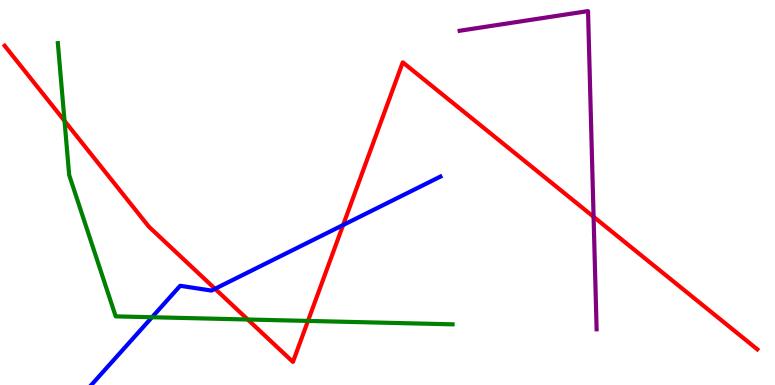[{'lines': ['blue', 'red'], 'intersections': [{'x': 2.77, 'y': 2.5}, {'x': 4.43, 'y': 4.16}]}, {'lines': ['green', 'red'], 'intersections': [{'x': 0.833, 'y': 6.86}, {'x': 3.2, 'y': 1.7}, {'x': 3.97, 'y': 1.66}]}, {'lines': ['purple', 'red'], 'intersections': [{'x': 7.66, 'y': 4.37}]}, {'lines': ['blue', 'green'], 'intersections': [{'x': 1.96, 'y': 1.76}]}, {'lines': ['blue', 'purple'], 'intersections': []}, {'lines': ['green', 'purple'], 'intersections': []}]